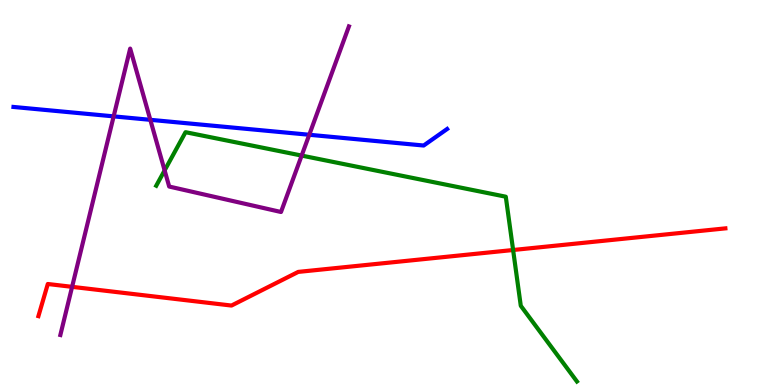[{'lines': ['blue', 'red'], 'intersections': []}, {'lines': ['green', 'red'], 'intersections': [{'x': 6.62, 'y': 3.51}]}, {'lines': ['purple', 'red'], 'intersections': [{'x': 0.93, 'y': 2.55}]}, {'lines': ['blue', 'green'], 'intersections': []}, {'lines': ['blue', 'purple'], 'intersections': [{'x': 1.47, 'y': 6.98}, {'x': 1.94, 'y': 6.89}, {'x': 3.99, 'y': 6.5}]}, {'lines': ['green', 'purple'], 'intersections': [{'x': 2.12, 'y': 5.57}, {'x': 3.89, 'y': 5.96}]}]